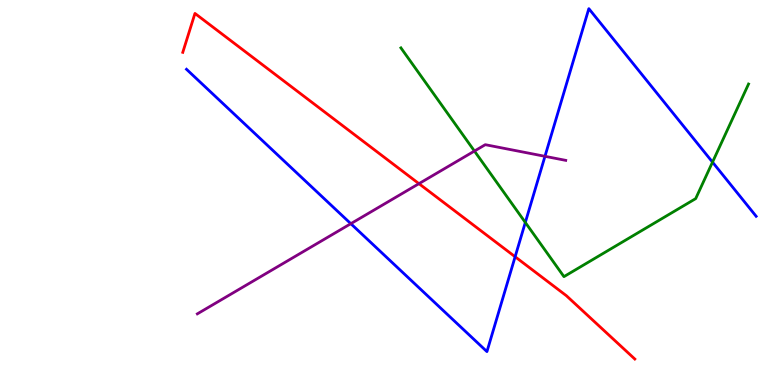[{'lines': ['blue', 'red'], 'intersections': [{'x': 6.65, 'y': 3.33}]}, {'lines': ['green', 'red'], 'intersections': []}, {'lines': ['purple', 'red'], 'intersections': [{'x': 5.41, 'y': 5.23}]}, {'lines': ['blue', 'green'], 'intersections': [{'x': 6.78, 'y': 4.22}, {'x': 9.19, 'y': 5.79}]}, {'lines': ['blue', 'purple'], 'intersections': [{'x': 4.53, 'y': 4.19}, {'x': 7.03, 'y': 5.94}]}, {'lines': ['green', 'purple'], 'intersections': [{'x': 6.12, 'y': 6.08}]}]